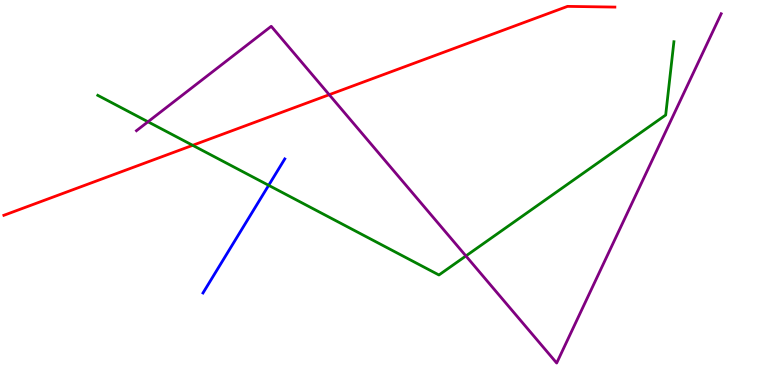[{'lines': ['blue', 'red'], 'intersections': []}, {'lines': ['green', 'red'], 'intersections': [{'x': 2.49, 'y': 6.23}]}, {'lines': ['purple', 'red'], 'intersections': [{'x': 4.25, 'y': 7.54}]}, {'lines': ['blue', 'green'], 'intersections': [{'x': 3.47, 'y': 5.19}]}, {'lines': ['blue', 'purple'], 'intersections': []}, {'lines': ['green', 'purple'], 'intersections': [{'x': 1.91, 'y': 6.84}, {'x': 6.01, 'y': 3.35}]}]